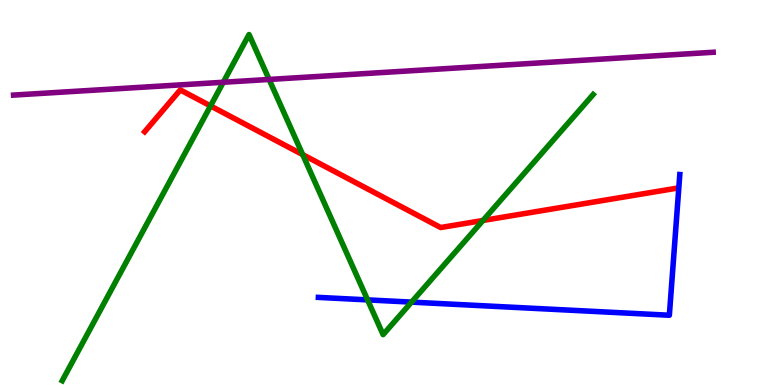[{'lines': ['blue', 'red'], 'intersections': []}, {'lines': ['green', 'red'], 'intersections': [{'x': 2.72, 'y': 7.25}, {'x': 3.91, 'y': 5.98}, {'x': 6.23, 'y': 4.27}]}, {'lines': ['purple', 'red'], 'intersections': []}, {'lines': ['blue', 'green'], 'intersections': [{'x': 4.74, 'y': 2.21}, {'x': 5.31, 'y': 2.15}]}, {'lines': ['blue', 'purple'], 'intersections': []}, {'lines': ['green', 'purple'], 'intersections': [{'x': 2.88, 'y': 7.86}, {'x': 3.47, 'y': 7.94}]}]